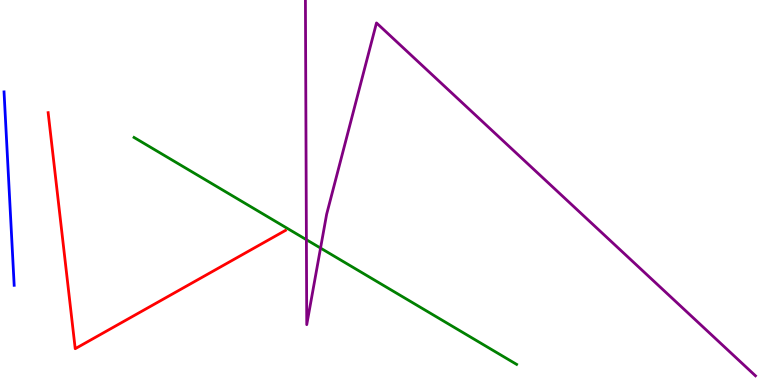[{'lines': ['blue', 'red'], 'intersections': []}, {'lines': ['green', 'red'], 'intersections': []}, {'lines': ['purple', 'red'], 'intersections': []}, {'lines': ['blue', 'green'], 'intersections': []}, {'lines': ['blue', 'purple'], 'intersections': []}, {'lines': ['green', 'purple'], 'intersections': [{'x': 3.95, 'y': 3.77}, {'x': 4.14, 'y': 3.56}]}]